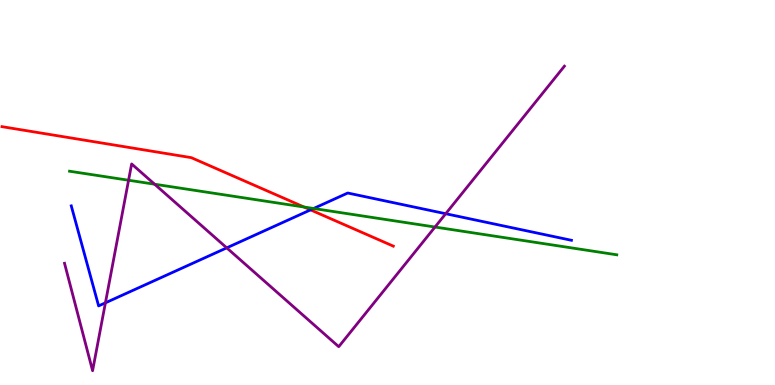[{'lines': ['blue', 'red'], 'intersections': [{'x': 4.01, 'y': 4.55}]}, {'lines': ['green', 'red'], 'intersections': [{'x': 3.92, 'y': 4.62}]}, {'lines': ['purple', 'red'], 'intersections': []}, {'lines': ['blue', 'green'], 'intersections': [{'x': 4.05, 'y': 4.58}]}, {'lines': ['blue', 'purple'], 'intersections': [{'x': 1.36, 'y': 2.13}, {'x': 2.93, 'y': 3.56}, {'x': 5.75, 'y': 4.45}]}, {'lines': ['green', 'purple'], 'intersections': [{'x': 1.66, 'y': 5.32}, {'x': 2.0, 'y': 5.22}, {'x': 5.61, 'y': 4.1}]}]